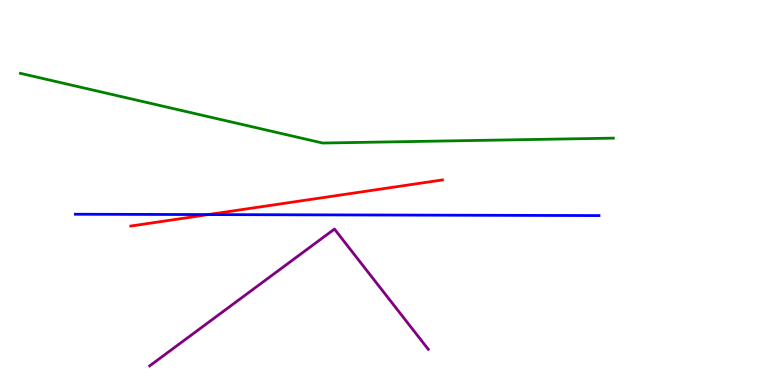[{'lines': ['blue', 'red'], 'intersections': [{'x': 2.69, 'y': 4.43}]}, {'lines': ['green', 'red'], 'intersections': []}, {'lines': ['purple', 'red'], 'intersections': []}, {'lines': ['blue', 'green'], 'intersections': []}, {'lines': ['blue', 'purple'], 'intersections': []}, {'lines': ['green', 'purple'], 'intersections': []}]